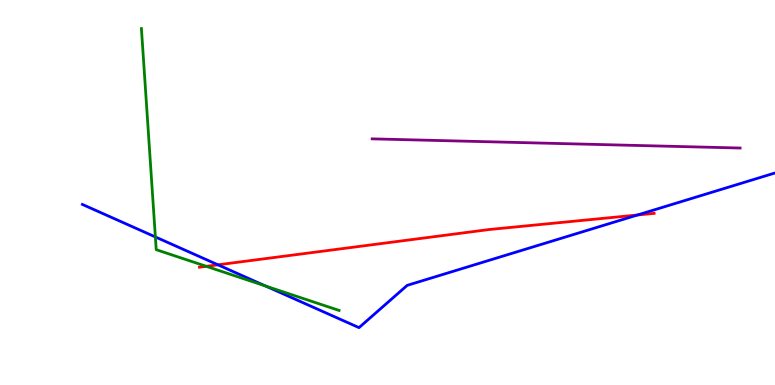[{'lines': ['blue', 'red'], 'intersections': [{'x': 2.81, 'y': 3.12}, {'x': 8.23, 'y': 4.42}]}, {'lines': ['green', 'red'], 'intersections': [{'x': 2.66, 'y': 3.08}]}, {'lines': ['purple', 'red'], 'intersections': []}, {'lines': ['blue', 'green'], 'intersections': [{'x': 2.0, 'y': 3.85}, {'x': 3.43, 'y': 2.57}]}, {'lines': ['blue', 'purple'], 'intersections': []}, {'lines': ['green', 'purple'], 'intersections': []}]